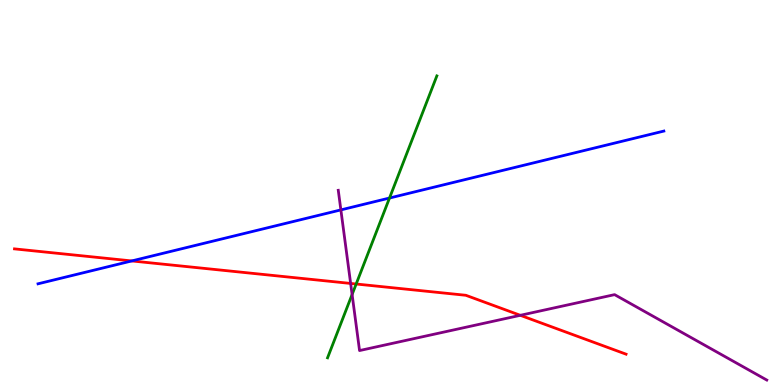[{'lines': ['blue', 'red'], 'intersections': [{'x': 1.7, 'y': 3.22}]}, {'lines': ['green', 'red'], 'intersections': [{'x': 4.6, 'y': 2.62}]}, {'lines': ['purple', 'red'], 'intersections': [{'x': 4.52, 'y': 2.64}, {'x': 6.71, 'y': 1.81}]}, {'lines': ['blue', 'green'], 'intersections': [{'x': 5.03, 'y': 4.86}]}, {'lines': ['blue', 'purple'], 'intersections': [{'x': 4.4, 'y': 4.55}]}, {'lines': ['green', 'purple'], 'intersections': [{'x': 4.54, 'y': 2.35}]}]